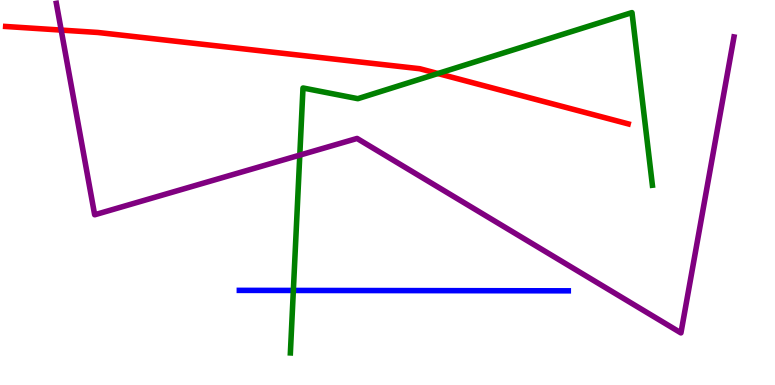[{'lines': ['blue', 'red'], 'intersections': []}, {'lines': ['green', 'red'], 'intersections': [{'x': 5.65, 'y': 8.09}]}, {'lines': ['purple', 'red'], 'intersections': [{'x': 0.79, 'y': 9.22}]}, {'lines': ['blue', 'green'], 'intersections': [{'x': 3.79, 'y': 2.46}]}, {'lines': ['blue', 'purple'], 'intersections': []}, {'lines': ['green', 'purple'], 'intersections': [{'x': 3.87, 'y': 5.97}]}]